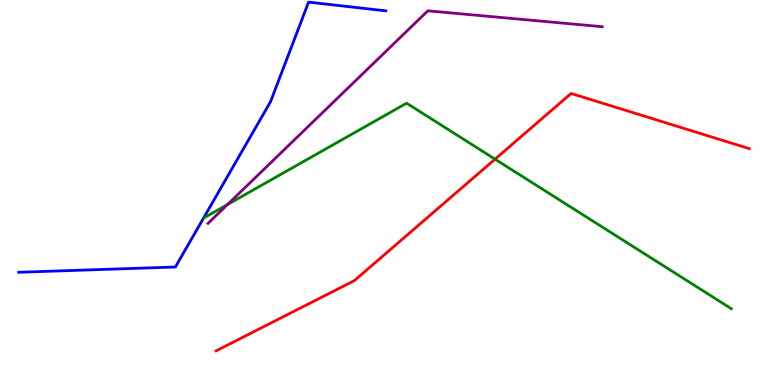[{'lines': ['blue', 'red'], 'intersections': []}, {'lines': ['green', 'red'], 'intersections': [{'x': 6.39, 'y': 5.87}]}, {'lines': ['purple', 'red'], 'intersections': []}, {'lines': ['blue', 'green'], 'intersections': []}, {'lines': ['blue', 'purple'], 'intersections': []}, {'lines': ['green', 'purple'], 'intersections': [{'x': 2.94, 'y': 4.69}]}]